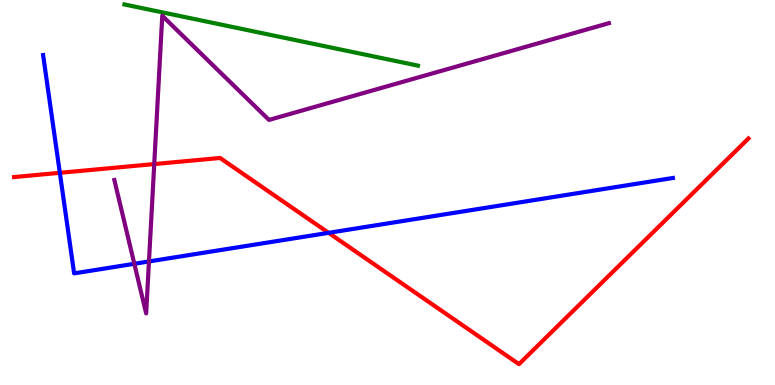[{'lines': ['blue', 'red'], 'intersections': [{'x': 0.772, 'y': 5.51}, {'x': 4.24, 'y': 3.95}]}, {'lines': ['green', 'red'], 'intersections': []}, {'lines': ['purple', 'red'], 'intersections': [{'x': 1.99, 'y': 5.74}]}, {'lines': ['blue', 'green'], 'intersections': []}, {'lines': ['blue', 'purple'], 'intersections': [{'x': 1.73, 'y': 3.15}, {'x': 1.92, 'y': 3.21}]}, {'lines': ['green', 'purple'], 'intersections': []}]